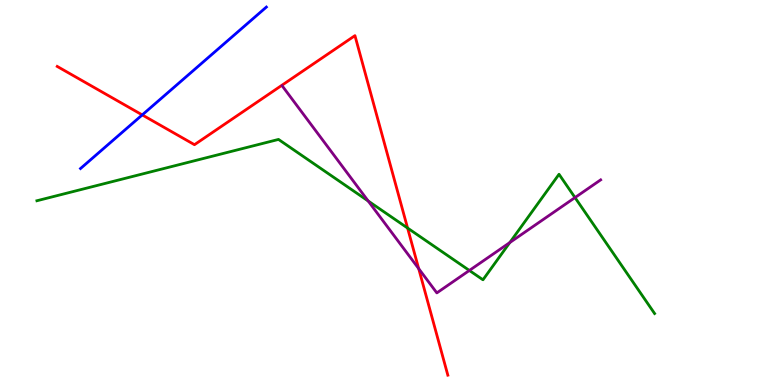[{'lines': ['blue', 'red'], 'intersections': [{'x': 1.84, 'y': 7.02}]}, {'lines': ['green', 'red'], 'intersections': [{'x': 5.26, 'y': 4.08}]}, {'lines': ['purple', 'red'], 'intersections': [{'x': 5.4, 'y': 3.02}]}, {'lines': ['blue', 'green'], 'intersections': []}, {'lines': ['blue', 'purple'], 'intersections': []}, {'lines': ['green', 'purple'], 'intersections': [{'x': 4.75, 'y': 4.78}, {'x': 6.06, 'y': 2.98}, {'x': 6.58, 'y': 3.7}, {'x': 7.42, 'y': 4.87}]}]